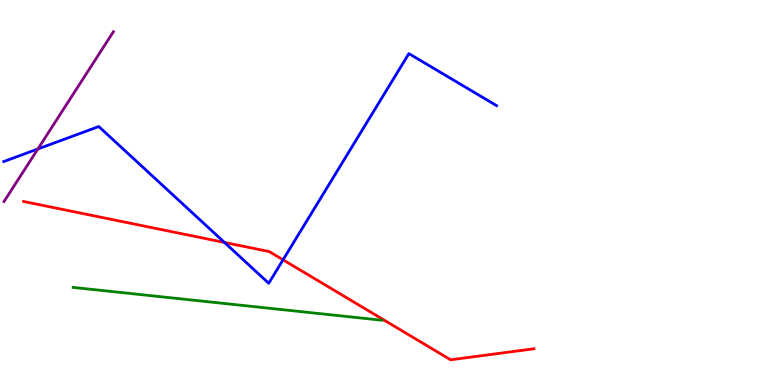[{'lines': ['blue', 'red'], 'intersections': [{'x': 2.9, 'y': 3.7}, {'x': 3.65, 'y': 3.25}]}, {'lines': ['green', 'red'], 'intersections': []}, {'lines': ['purple', 'red'], 'intersections': []}, {'lines': ['blue', 'green'], 'intersections': []}, {'lines': ['blue', 'purple'], 'intersections': [{'x': 0.489, 'y': 6.13}]}, {'lines': ['green', 'purple'], 'intersections': []}]